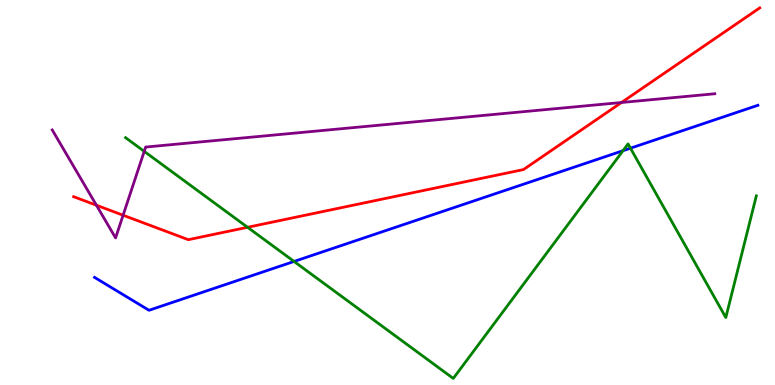[{'lines': ['blue', 'red'], 'intersections': []}, {'lines': ['green', 'red'], 'intersections': [{'x': 3.19, 'y': 4.1}]}, {'lines': ['purple', 'red'], 'intersections': [{'x': 1.24, 'y': 4.67}, {'x': 1.59, 'y': 4.41}, {'x': 8.02, 'y': 7.34}]}, {'lines': ['blue', 'green'], 'intersections': [{'x': 3.79, 'y': 3.21}, {'x': 8.04, 'y': 6.09}, {'x': 8.13, 'y': 6.15}]}, {'lines': ['blue', 'purple'], 'intersections': []}, {'lines': ['green', 'purple'], 'intersections': [{'x': 1.86, 'y': 6.07}]}]